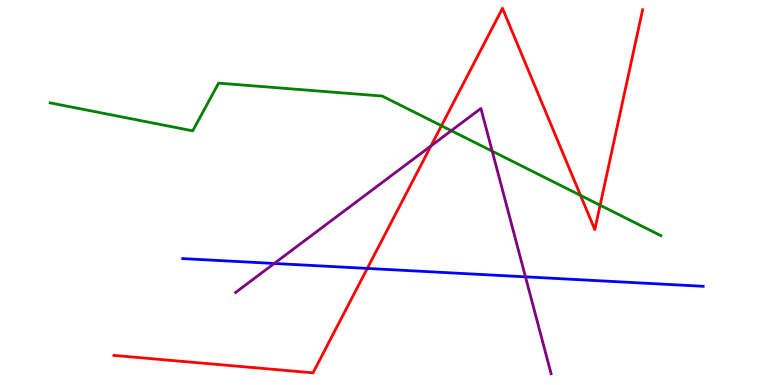[{'lines': ['blue', 'red'], 'intersections': [{'x': 4.74, 'y': 3.03}]}, {'lines': ['green', 'red'], 'intersections': [{'x': 5.7, 'y': 6.73}, {'x': 7.49, 'y': 4.92}, {'x': 7.74, 'y': 4.67}]}, {'lines': ['purple', 'red'], 'intersections': [{'x': 5.56, 'y': 6.21}]}, {'lines': ['blue', 'green'], 'intersections': []}, {'lines': ['blue', 'purple'], 'intersections': [{'x': 3.54, 'y': 3.16}, {'x': 6.78, 'y': 2.81}]}, {'lines': ['green', 'purple'], 'intersections': [{'x': 5.82, 'y': 6.61}, {'x': 6.35, 'y': 6.07}]}]